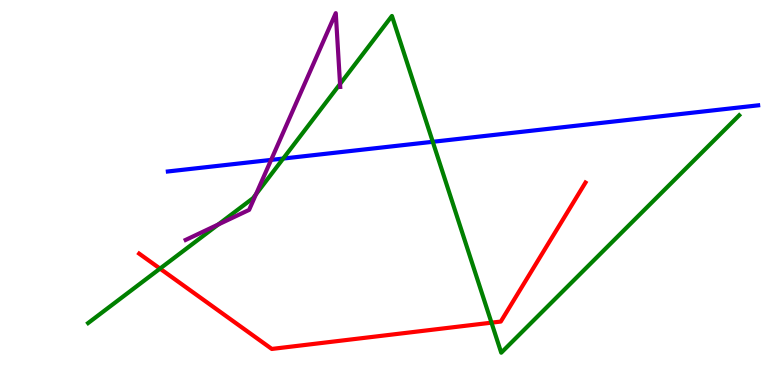[{'lines': ['blue', 'red'], 'intersections': []}, {'lines': ['green', 'red'], 'intersections': [{'x': 2.06, 'y': 3.02}, {'x': 6.34, 'y': 1.62}]}, {'lines': ['purple', 'red'], 'intersections': []}, {'lines': ['blue', 'green'], 'intersections': [{'x': 3.65, 'y': 5.88}, {'x': 5.58, 'y': 6.32}]}, {'lines': ['blue', 'purple'], 'intersections': [{'x': 3.5, 'y': 5.85}]}, {'lines': ['green', 'purple'], 'intersections': [{'x': 2.82, 'y': 4.17}, {'x': 3.3, 'y': 4.96}, {'x': 4.39, 'y': 7.82}]}]